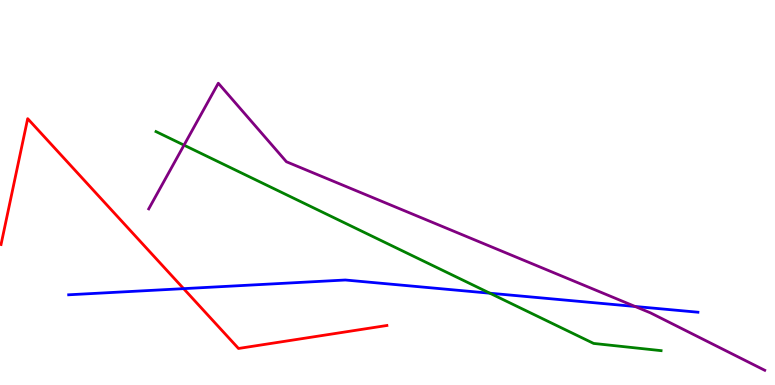[{'lines': ['blue', 'red'], 'intersections': [{'x': 2.37, 'y': 2.5}]}, {'lines': ['green', 'red'], 'intersections': []}, {'lines': ['purple', 'red'], 'intersections': []}, {'lines': ['blue', 'green'], 'intersections': [{'x': 6.32, 'y': 2.38}]}, {'lines': ['blue', 'purple'], 'intersections': [{'x': 8.19, 'y': 2.04}]}, {'lines': ['green', 'purple'], 'intersections': [{'x': 2.37, 'y': 6.23}]}]